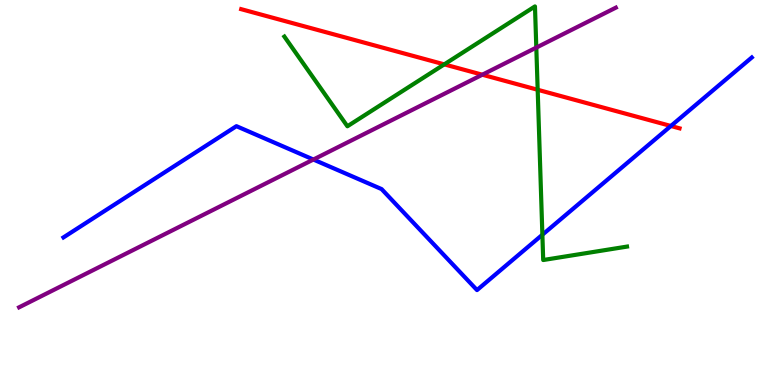[{'lines': ['blue', 'red'], 'intersections': [{'x': 8.66, 'y': 6.73}]}, {'lines': ['green', 'red'], 'intersections': [{'x': 5.73, 'y': 8.33}, {'x': 6.94, 'y': 7.67}]}, {'lines': ['purple', 'red'], 'intersections': [{'x': 6.22, 'y': 8.06}]}, {'lines': ['blue', 'green'], 'intersections': [{'x': 7.0, 'y': 3.9}]}, {'lines': ['blue', 'purple'], 'intersections': [{'x': 4.04, 'y': 5.86}]}, {'lines': ['green', 'purple'], 'intersections': [{'x': 6.92, 'y': 8.76}]}]